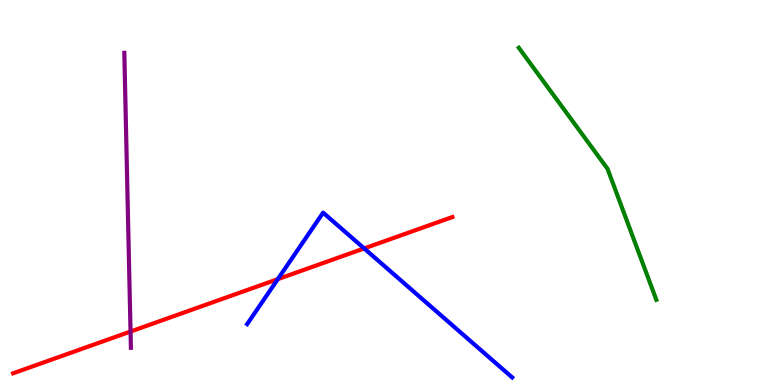[{'lines': ['blue', 'red'], 'intersections': [{'x': 3.58, 'y': 2.75}, {'x': 4.7, 'y': 3.55}]}, {'lines': ['green', 'red'], 'intersections': []}, {'lines': ['purple', 'red'], 'intersections': [{'x': 1.68, 'y': 1.39}]}, {'lines': ['blue', 'green'], 'intersections': []}, {'lines': ['blue', 'purple'], 'intersections': []}, {'lines': ['green', 'purple'], 'intersections': []}]